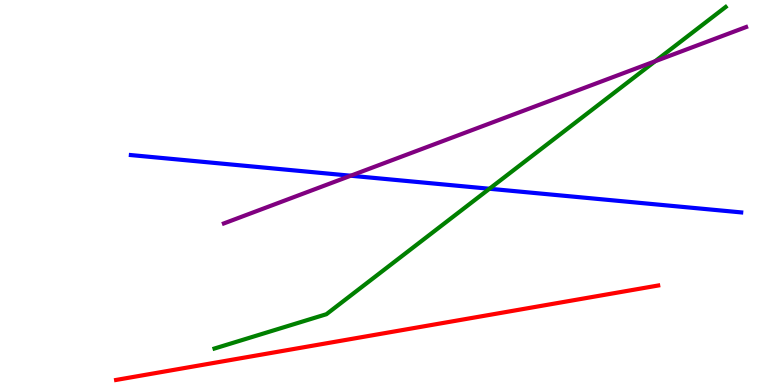[{'lines': ['blue', 'red'], 'intersections': []}, {'lines': ['green', 'red'], 'intersections': []}, {'lines': ['purple', 'red'], 'intersections': []}, {'lines': ['blue', 'green'], 'intersections': [{'x': 6.32, 'y': 5.1}]}, {'lines': ['blue', 'purple'], 'intersections': [{'x': 4.53, 'y': 5.44}]}, {'lines': ['green', 'purple'], 'intersections': [{'x': 8.45, 'y': 8.41}]}]